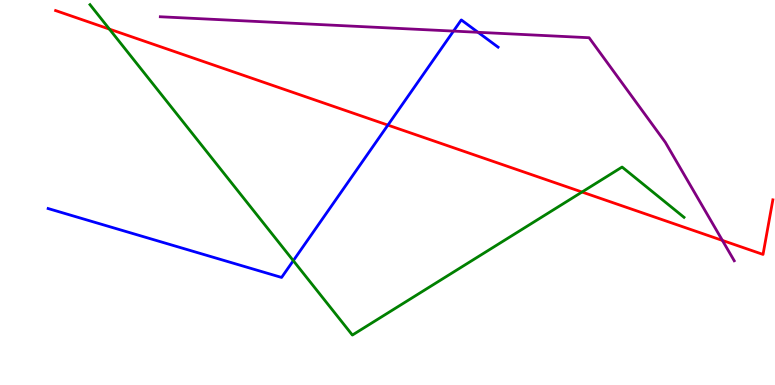[{'lines': ['blue', 'red'], 'intersections': [{'x': 5.01, 'y': 6.75}]}, {'lines': ['green', 'red'], 'intersections': [{'x': 1.41, 'y': 9.24}, {'x': 7.51, 'y': 5.01}]}, {'lines': ['purple', 'red'], 'intersections': [{'x': 9.32, 'y': 3.76}]}, {'lines': ['blue', 'green'], 'intersections': [{'x': 3.78, 'y': 3.23}]}, {'lines': ['blue', 'purple'], 'intersections': [{'x': 5.85, 'y': 9.19}, {'x': 6.17, 'y': 9.16}]}, {'lines': ['green', 'purple'], 'intersections': []}]